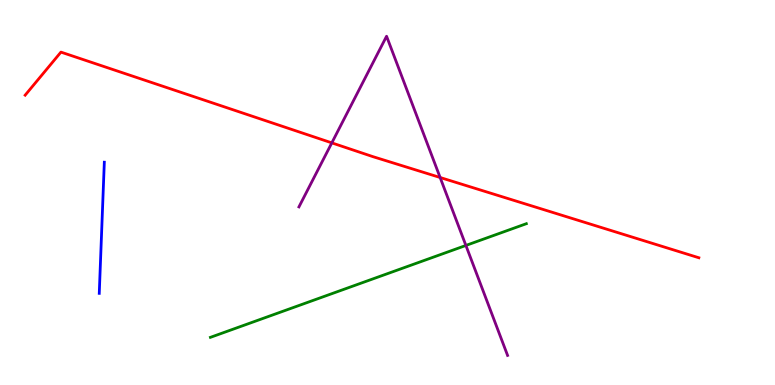[{'lines': ['blue', 'red'], 'intersections': []}, {'lines': ['green', 'red'], 'intersections': []}, {'lines': ['purple', 'red'], 'intersections': [{'x': 4.28, 'y': 6.29}, {'x': 5.68, 'y': 5.39}]}, {'lines': ['blue', 'green'], 'intersections': []}, {'lines': ['blue', 'purple'], 'intersections': []}, {'lines': ['green', 'purple'], 'intersections': [{'x': 6.01, 'y': 3.62}]}]